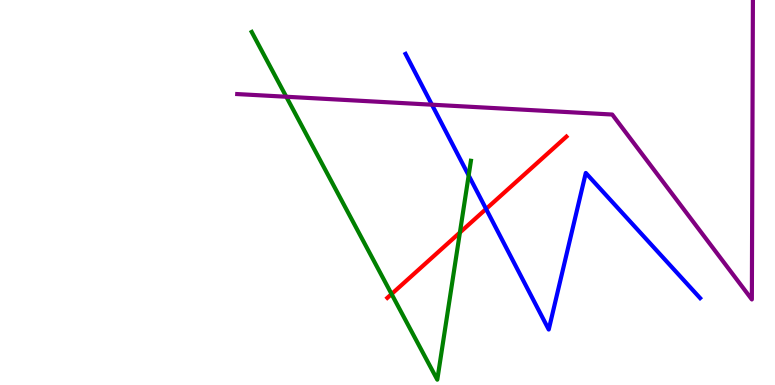[{'lines': ['blue', 'red'], 'intersections': [{'x': 6.27, 'y': 4.57}]}, {'lines': ['green', 'red'], 'intersections': [{'x': 5.05, 'y': 2.36}, {'x': 5.93, 'y': 3.96}]}, {'lines': ['purple', 'red'], 'intersections': []}, {'lines': ['blue', 'green'], 'intersections': [{'x': 6.05, 'y': 5.44}]}, {'lines': ['blue', 'purple'], 'intersections': [{'x': 5.57, 'y': 7.28}]}, {'lines': ['green', 'purple'], 'intersections': [{'x': 3.69, 'y': 7.49}]}]